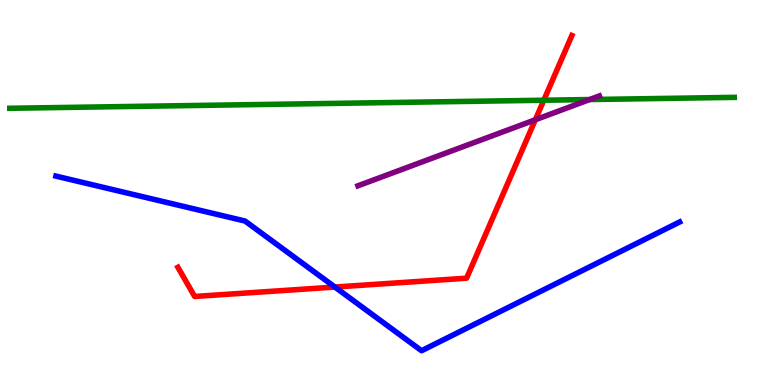[{'lines': ['blue', 'red'], 'intersections': [{'x': 4.32, 'y': 2.54}]}, {'lines': ['green', 'red'], 'intersections': [{'x': 7.02, 'y': 7.4}]}, {'lines': ['purple', 'red'], 'intersections': [{'x': 6.91, 'y': 6.89}]}, {'lines': ['blue', 'green'], 'intersections': []}, {'lines': ['blue', 'purple'], 'intersections': []}, {'lines': ['green', 'purple'], 'intersections': [{'x': 7.61, 'y': 7.41}]}]